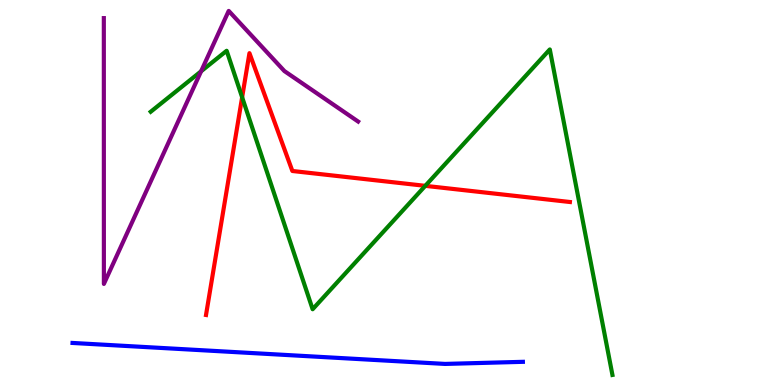[{'lines': ['blue', 'red'], 'intersections': []}, {'lines': ['green', 'red'], 'intersections': [{'x': 3.12, 'y': 7.47}, {'x': 5.49, 'y': 5.17}]}, {'lines': ['purple', 'red'], 'intersections': []}, {'lines': ['blue', 'green'], 'intersections': []}, {'lines': ['blue', 'purple'], 'intersections': []}, {'lines': ['green', 'purple'], 'intersections': [{'x': 2.59, 'y': 8.15}]}]